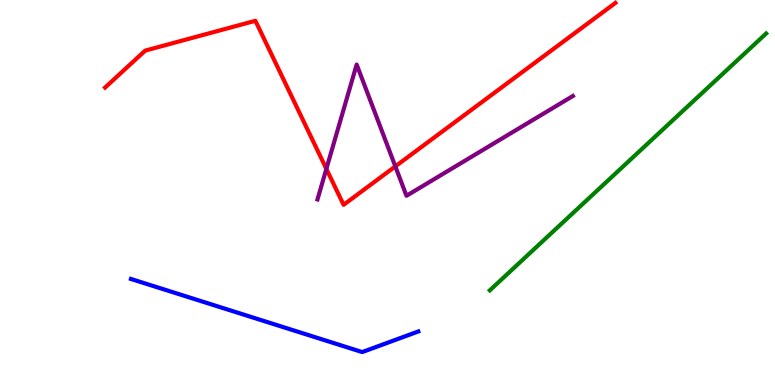[{'lines': ['blue', 'red'], 'intersections': []}, {'lines': ['green', 'red'], 'intersections': []}, {'lines': ['purple', 'red'], 'intersections': [{'x': 4.21, 'y': 5.61}, {'x': 5.1, 'y': 5.68}]}, {'lines': ['blue', 'green'], 'intersections': []}, {'lines': ['blue', 'purple'], 'intersections': []}, {'lines': ['green', 'purple'], 'intersections': []}]